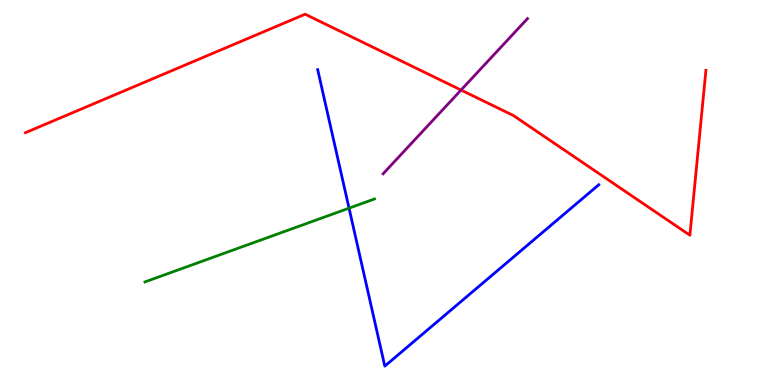[{'lines': ['blue', 'red'], 'intersections': []}, {'lines': ['green', 'red'], 'intersections': []}, {'lines': ['purple', 'red'], 'intersections': [{'x': 5.95, 'y': 7.66}]}, {'lines': ['blue', 'green'], 'intersections': [{'x': 4.5, 'y': 4.59}]}, {'lines': ['blue', 'purple'], 'intersections': []}, {'lines': ['green', 'purple'], 'intersections': []}]